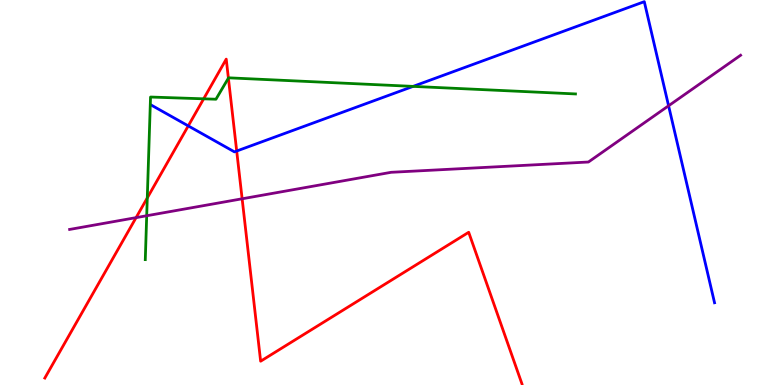[{'lines': ['blue', 'red'], 'intersections': [{'x': 2.43, 'y': 6.73}, {'x': 3.05, 'y': 6.08}]}, {'lines': ['green', 'red'], 'intersections': [{'x': 1.9, 'y': 4.86}, {'x': 2.63, 'y': 7.43}, {'x': 2.95, 'y': 7.97}]}, {'lines': ['purple', 'red'], 'intersections': [{'x': 1.76, 'y': 4.35}, {'x': 3.12, 'y': 4.84}]}, {'lines': ['blue', 'green'], 'intersections': [{'x': 5.33, 'y': 7.76}]}, {'lines': ['blue', 'purple'], 'intersections': [{'x': 8.63, 'y': 7.25}]}, {'lines': ['green', 'purple'], 'intersections': [{'x': 1.89, 'y': 4.4}]}]